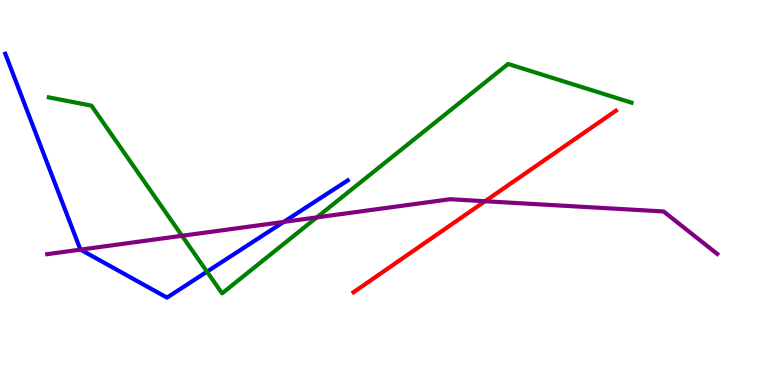[{'lines': ['blue', 'red'], 'intersections': []}, {'lines': ['green', 'red'], 'intersections': []}, {'lines': ['purple', 'red'], 'intersections': [{'x': 6.26, 'y': 4.77}]}, {'lines': ['blue', 'green'], 'intersections': [{'x': 2.67, 'y': 2.94}]}, {'lines': ['blue', 'purple'], 'intersections': [{'x': 1.04, 'y': 3.52}, {'x': 3.66, 'y': 4.24}]}, {'lines': ['green', 'purple'], 'intersections': [{'x': 2.35, 'y': 3.88}, {'x': 4.09, 'y': 4.35}]}]